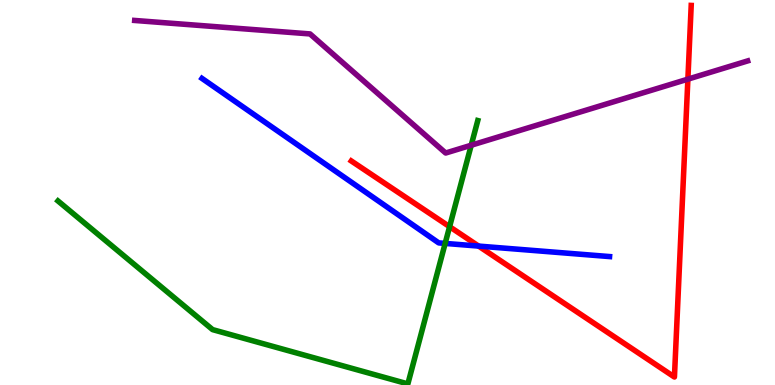[{'lines': ['blue', 'red'], 'intersections': [{'x': 6.18, 'y': 3.61}]}, {'lines': ['green', 'red'], 'intersections': [{'x': 5.8, 'y': 4.11}]}, {'lines': ['purple', 'red'], 'intersections': [{'x': 8.88, 'y': 7.94}]}, {'lines': ['blue', 'green'], 'intersections': [{'x': 5.74, 'y': 3.68}]}, {'lines': ['blue', 'purple'], 'intersections': []}, {'lines': ['green', 'purple'], 'intersections': [{'x': 6.08, 'y': 6.23}]}]